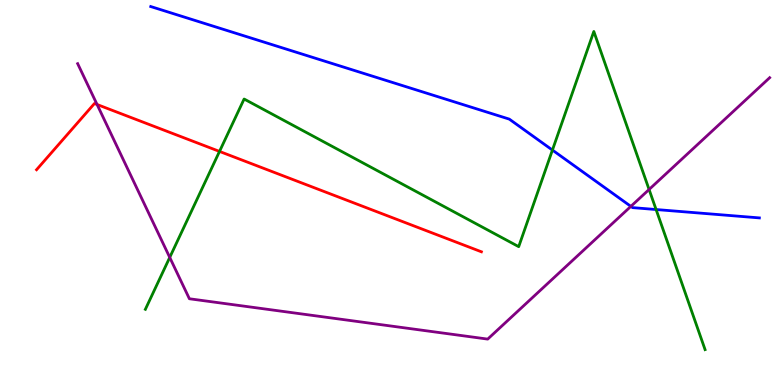[{'lines': ['blue', 'red'], 'intersections': []}, {'lines': ['green', 'red'], 'intersections': [{'x': 2.83, 'y': 6.07}]}, {'lines': ['purple', 'red'], 'intersections': [{'x': 1.25, 'y': 7.29}]}, {'lines': ['blue', 'green'], 'intersections': [{'x': 7.13, 'y': 6.1}, {'x': 8.47, 'y': 4.56}]}, {'lines': ['blue', 'purple'], 'intersections': [{'x': 8.14, 'y': 4.64}]}, {'lines': ['green', 'purple'], 'intersections': [{'x': 2.19, 'y': 3.31}, {'x': 8.38, 'y': 5.08}]}]